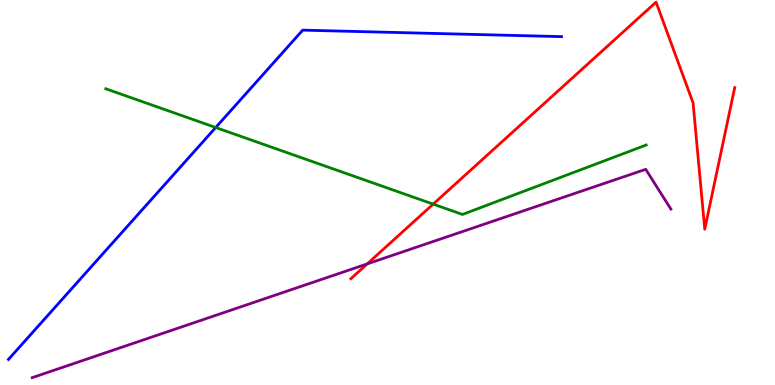[{'lines': ['blue', 'red'], 'intersections': []}, {'lines': ['green', 'red'], 'intersections': [{'x': 5.59, 'y': 4.7}]}, {'lines': ['purple', 'red'], 'intersections': [{'x': 4.74, 'y': 3.15}]}, {'lines': ['blue', 'green'], 'intersections': [{'x': 2.78, 'y': 6.69}]}, {'lines': ['blue', 'purple'], 'intersections': []}, {'lines': ['green', 'purple'], 'intersections': []}]